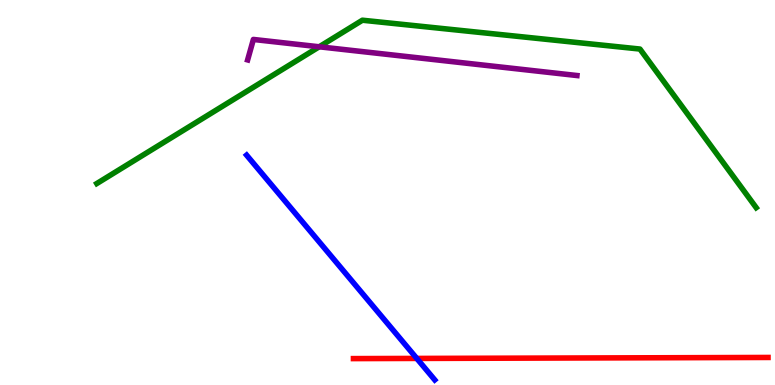[{'lines': ['blue', 'red'], 'intersections': [{'x': 5.38, 'y': 0.69}]}, {'lines': ['green', 'red'], 'intersections': []}, {'lines': ['purple', 'red'], 'intersections': []}, {'lines': ['blue', 'green'], 'intersections': []}, {'lines': ['blue', 'purple'], 'intersections': []}, {'lines': ['green', 'purple'], 'intersections': [{'x': 4.12, 'y': 8.78}]}]